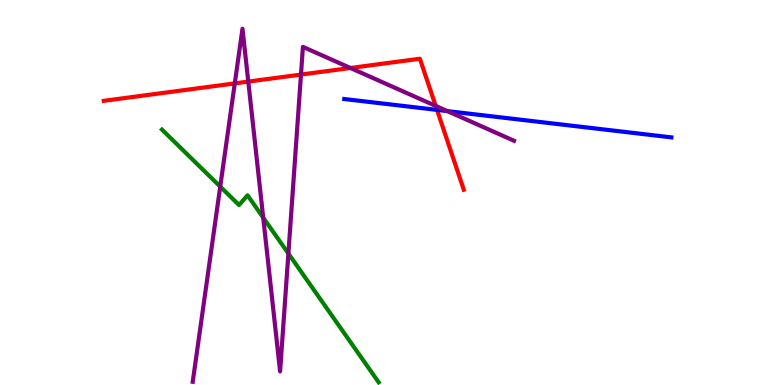[{'lines': ['blue', 'red'], 'intersections': [{'x': 5.64, 'y': 7.15}]}, {'lines': ['green', 'red'], 'intersections': []}, {'lines': ['purple', 'red'], 'intersections': [{'x': 3.03, 'y': 7.83}, {'x': 3.2, 'y': 7.88}, {'x': 3.88, 'y': 8.06}, {'x': 4.52, 'y': 8.23}, {'x': 5.62, 'y': 7.25}]}, {'lines': ['blue', 'green'], 'intersections': []}, {'lines': ['blue', 'purple'], 'intersections': [{'x': 5.77, 'y': 7.11}]}, {'lines': ['green', 'purple'], 'intersections': [{'x': 2.84, 'y': 5.15}, {'x': 3.4, 'y': 4.35}, {'x': 3.72, 'y': 3.41}]}]